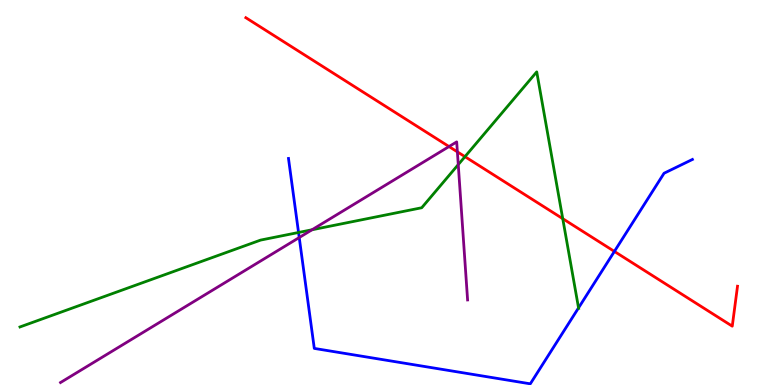[{'lines': ['blue', 'red'], 'intersections': [{'x': 7.93, 'y': 3.47}]}, {'lines': ['green', 'red'], 'intersections': [{'x': 6.0, 'y': 5.93}, {'x': 7.26, 'y': 4.32}]}, {'lines': ['purple', 'red'], 'intersections': [{'x': 5.79, 'y': 6.19}, {'x': 5.9, 'y': 6.06}]}, {'lines': ['blue', 'green'], 'intersections': [{'x': 3.85, 'y': 3.96}, {'x': 7.47, 'y': 2.0}]}, {'lines': ['blue', 'purple'], 'intersections': [{'x': 3.86, 'y': 3.83}]}, {'lines': ['green', 'purple'], 'intersections': [{'x': 4.03, 'y': 4.03}, {'x': 5.91, 'y': 5.72}]}]